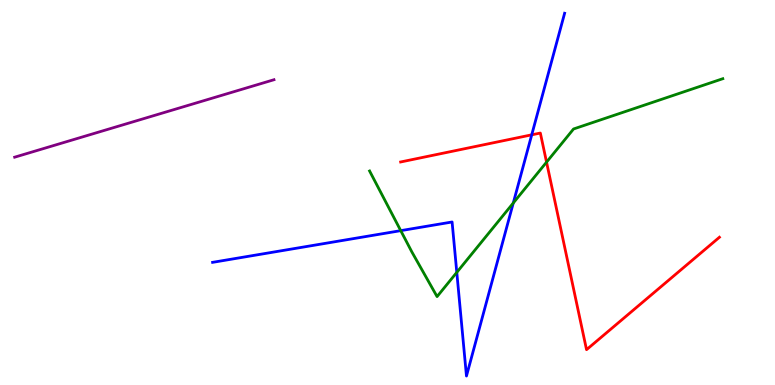[{'lines': ['blue', 'red'], 'intersections': [{'x': 6.86, 'y': 6.5}]}, {'lines': ['green', 'red'], 'intersections': [{'x': 7.05, 'y': 5.79}]}, {'lines': ['purple', 'red'], 'intersections': []}, {'lines': ['blue', 'green'], 'intersections': [{'x': 5.17, 'y': 4.01}, {'x': 5.89, 'y': 2.93}, {'x': 6.62, 'y': 4.73}]}, {'lines': ['blue', 'purple'], 'intersections': []}, {'lines': ['green', 'purple'], 'intersections': []}]